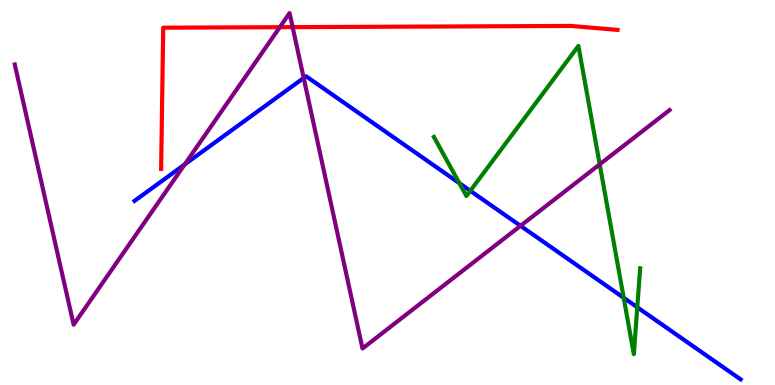[{'lines': ['blue', 'red'], 'intersections': []}, {'lines': ['green', 'red'], 'intersections': []}, {'lines': ['purple', 'red'], 'intersections': [{'x': 3.61, 'y': 9.29}, {'x': 3.78, 'y': 9.3}]}, {'lines': ['blue', 'green'], 'intersections': [{'x': 5.93, 'y': 5.24}, {'x': 6.07, 'y': 5.04}, {'x': 8.05, 'y': 2.26}, {'x': 8.22, 'y': 2.02}]}, {'lines': ['blue', 'purple'], 'intersections': [{'x': 2.38, 'y': 5.73}, {'x': 3.92, 'y': 7.98}, {'x': 6.72, 'y': 4.13}]}, {'lines': ['green', 'purple'], 'intersections': [{'x': 7.74, 'y': 5.73}]}]